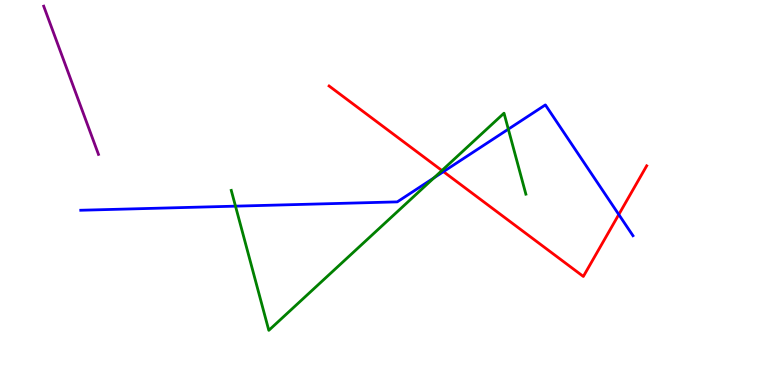[{'lines': ['blue', 'red'], 'intersections': [{'x': 5.72, 'y': 5.54}, {'x': 7.98, 'y': 4.43}]}, {'lines': ['green', 'red'], 'intersections': [{'x': 5.7, 'y': 5.57}]}, {'lines': ['purple', 'red'], 'intersections': []}, {'lines': ['blue', 'green'], 'intersections': [{'x': 3.04, 'y': 4.65}, {'x': 5.6, 'y': 5.38}, {'x': 6.56, 'y': 6.64}]}, {'lines': ['blue', 'purple'], 'intersections': []}, {'lines': ['green', 'purple'], 'intersections': []}]